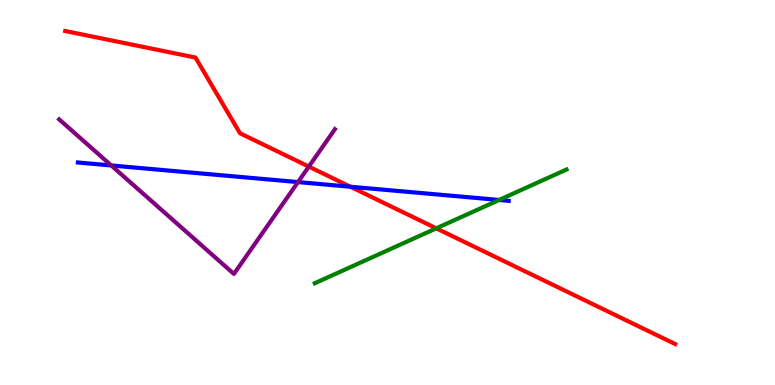[{'lines': ['blue', 'red'], 'intersections': [{'x': 4.52, 'y': 5.15}]}, {'lines': ['green', 'red'], 'intersections': [{'x': 5.63, 'y': 4.07}]}, {'lines': ['purple', 'red'], 'intersections': [{'x': 3.98, 'y': 5.67}]}, {'lines': ['blue', 'green'], 'intersections': [{'x': 6.44, 'y': 4.81}]}, {'lines': ['blue', 'purple'], 'intersections': [{'x': 1.44, 'y': 5.7}, {'x': 3.85, 'y': 5.27}]}, {'lines': ['green', 'purple'], 'intersections': []}]